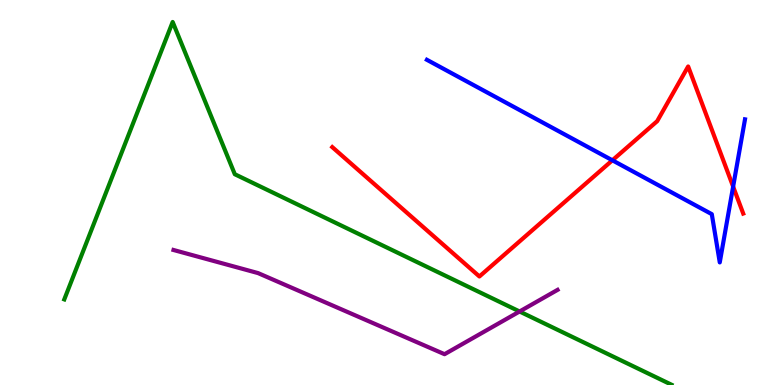[{'lines': ['blue', 'red'], 'intersections': [{'x': 7.9, 'y': 5.84}, {'x': 9.46, 'y': 5.15}]}, {'lines': ['green', 'red'], 'intersections': []}, {'lines': ['purple', 'red'], 'intersections': []}, {'lines': ['blue', 'green'], 'intersections': []}, {'lines': ['blue', 'purple'], 'intersections': []}, {'lines': ['green', 'purple'], 'intersections': [{'x': 6.7, 'y': 1.91}]}]